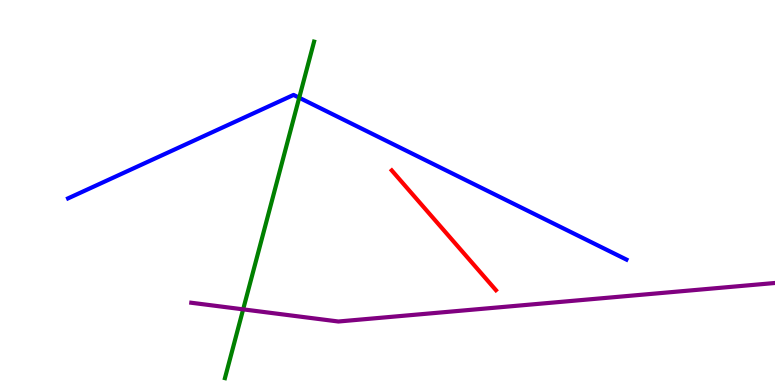[{'lines': ['blue', 'red'], 'intersections': []}, {'lines': ['green', 'red'], 'intersections': []}, {'lines': ['purple', 'red'], 'intersections': []}, {'lines': ['blue', 'green'], 'intersections': [{'x': 3.86, 'y': 7.46}]}, {'lines': ['blue', 'purple'], 'intersections': []}, {'lines': ['green', 'purple'], 'intersections': [{'x': 3.14, 'y': 1.96}]}]